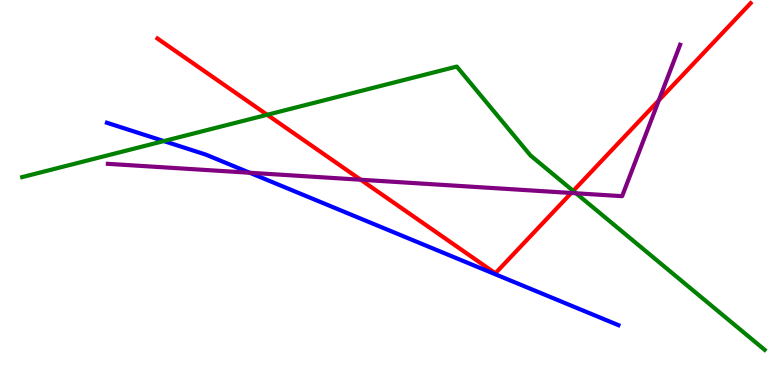[{'lines': ['blue', 'red'], 'intersections': []}, {'lines': ['green', 'red'], 'intersections': [{'x': 3.45, 'y': 7.02}, {'x': 7.4, 'y': 5.04}]}, {'lines': ['purple', 'red'], 'intersections': [{'x': 4.65, 'y': 5.33}, {'x': 7.37, 'y': 4.99}, {'x': 8.5, 'y': 7.39}]}, {'lines': ['blue', 'green'], 'intersections': [{'x': 2.11, 'y': 6.34}]}, {'lines': ['blue', 'purple'], 'intersections': [{'x': 3.22, 'y': 5.51}]}, {'lines': ['green', 'purple'], 'intersections': [{'x': 7.43, 'y': 4.98}]}]